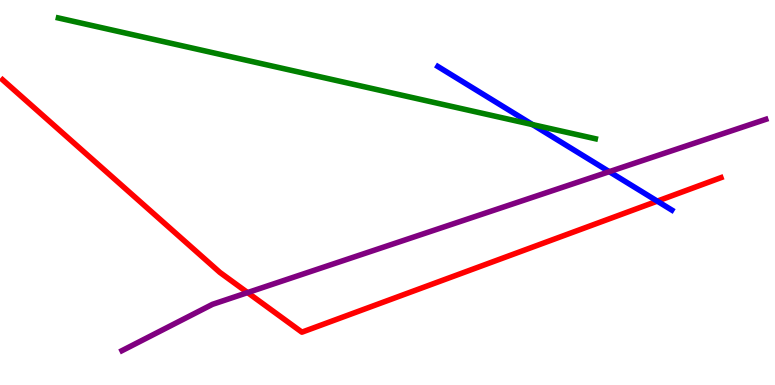[{'lines': ['blue', 'red'], 'intersections': [{'x': 8.48, 'y': 4.78}]}, {'lines': ['green', 'red'], 'intersections': []}, {'lines': ['purple', 'red'], 'intersections': [{'x': 3.19, 'y': 2.4}]}, {'lines': ['blue', 'green'], 'intersections': [{'x': 6.87, 'y': 6.76}]}, {'lines': ['blue', 'purple'], 'intersections': [{'x': 7.86, 'y': 5.54}]}, {'lines': ['green', 'purple'], 'intersections': []}]